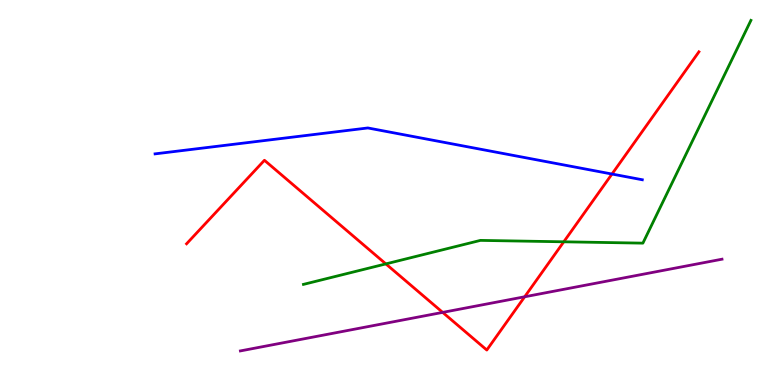[{'lines': ['blue', 'red'], 'intersections': [{'x': 7.9, 'y': 5.48}]}, {'lines': ['green', 'red'], 'intersections': [{'x': 4.98, 'y': 3.15}, {'x': 7.27, 'y': 3.72}]}, {'lines': ['purple', 'red'], 'intersections': [{'x': 5.71, 'y': 1.89}, {'x': 6.77, 'y': 2.29}]}, {'lines': ['blue', 'green'], 'intersections': []}, {'lines': ['blue', 'purple'], 'intersections': []}, {'lines': ['green', 'purple'], 'intersections': []}]